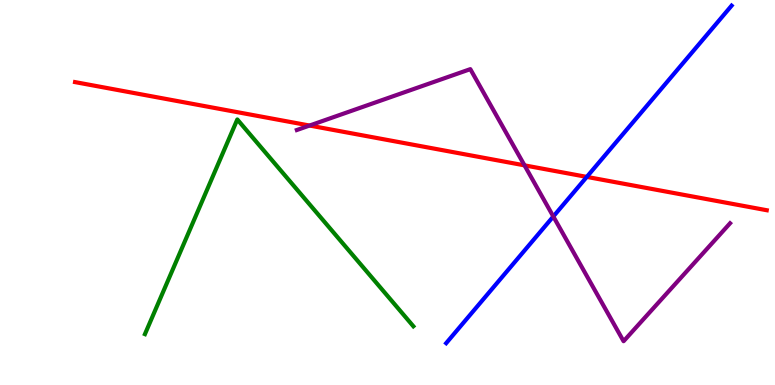[{'lines': ['blue', 'red'], 'intersections': [{'x': 7.57, 'y': 5.41}]}, {'lines': ['green', 'red'], 'intersections': []}, {'lines': ['purple', 'red'], 'intersections': [{'x': 3.99, 'y': 6.74}, {'x': 6.77, 'y': 5.7}]}, {'lines': ['blue', 'green'], 'intersections': []}, {'lines': ['blue', 'purple'], 'intersections': [{'x': 7.14, 'y': 4.38}]}, {'lines': ['green', 'purple'], 'intersections': []}]